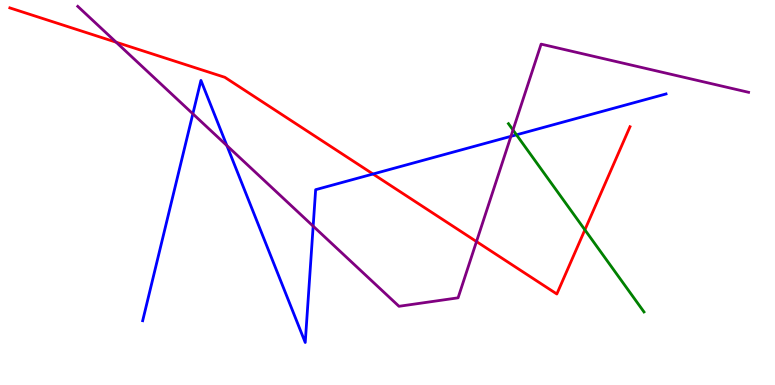[{'lines': ['blue', 'red'], 'intersections': [{'x': 4.81, 'y': 5.48}]}, {'lines': ['green', 'red'], 'intersections': [{'x': 7.55, 'y': 4.03}]}, {'lines': ['purple', 'red'], 'intersections': [{'x': 1.5, 'y': 8.9}, {'x': 6.15, 'y': 3.73}]}, {'lines': ['blue', 'green'], 'intersections': [{'x': 6.66, 'y': 6.5}]}, {'lines': ['blue', 'purple'], 'intersections': [{'x': 2.49, 'y': 7.04}, {'x': 2.93, 'y': 6.22}, {'x': 4.04, 'y': 4.13}, {'x': 6.59, 'y': 6.46}]}, {'lines': ['green', 'purple'], 'intersections': [{'x': 6.62, 'y': 6.62}]}]